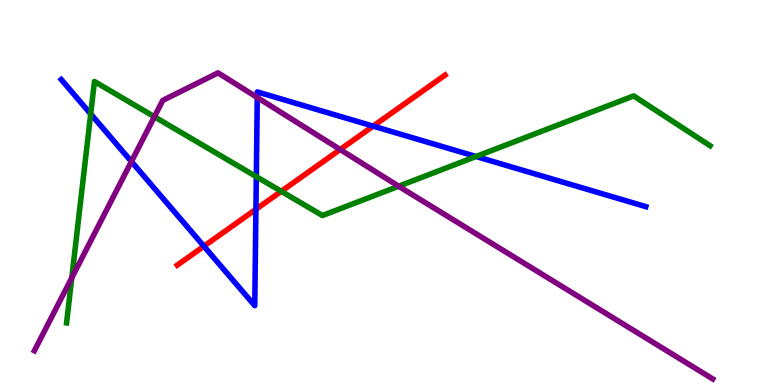[{'lines': ['blue', 'red'], 'intersections': [{'x': 2.63, 'y': 3.6}, {'x': 3.3, 'y': 4.56}, {'x': 4.81, 'y': 6.72}]}, {'lines': ['green', 'red'], 'intersections': [{'x': 3.63, 'y': 5.03}]}, {'lines': ['purple', 'red'], 'intersections': [{'x': 4.39, 'y': 6.12}]}, {'lines': ['blue', 'green'], 'intersections': [{'x': 1.17, 'y': 7.04}, {'x': 3.31, 'y': 5.41}, {'x': 6.14, 'y': 5.94}]}, {'lines': ['blue', 'purple'], 'intersections': [{'x': 1.7, 'y': 5.8}, {'x': 3.32, 'y': 7.47}]}, {'lines': ['green', 'purple'], 'intersections': [{'x': 0.926, 'y': 2.78}, {'x': 1.99, 'y': 6.97}, {'x': 5.14, 'y': 5.16}]}]